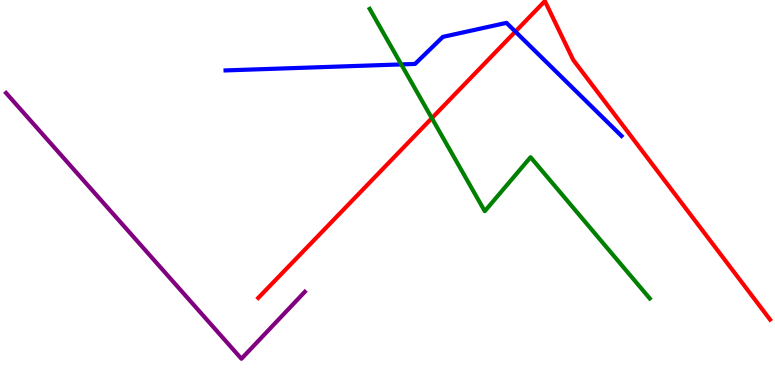[{'lines': ['blue', 'red'], 'intersections': [{'x': 6.65, 'y': 9.18}]}, {'lines': ['green', 'red'], 'intersections': [{'x': 5.57, 'y': 6.93}]}, {'lines': ['purple', 'red'], 'intersections': []}, {'lines': ['blue', 'green'], 'intersections': [{'x': 5.18, 'y': 8.33}]}, {'lines': ['blue', 'purple'], 'intersections': []}, {'lines': ['green', 'purple'], 'intersections': []}]